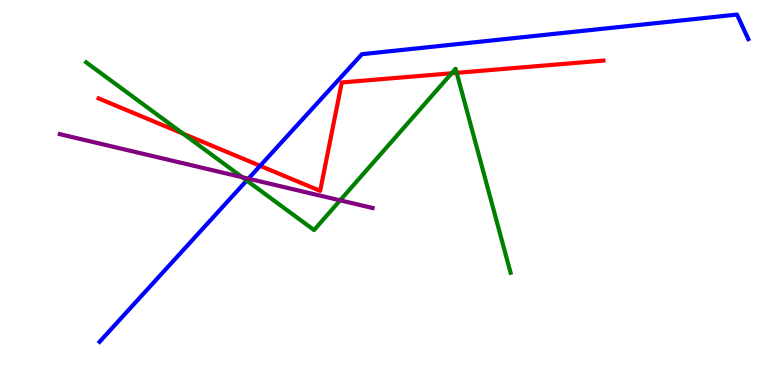[{'lines': ['blue', 'red'], 'intersections': [{'x': 3.36, 'y': 5.69}]}, {'lines': ['green', 'red'], 'intersections': [{'x': 2.36, 'y': 6.53}, {'x': 5.83, 'y': 8.1}, {'x': 5.89, 'y': 8.11}]}, {'lines': ['purple', 'red'], 'intersections': []}, {'lines': ['blue', 'green'], 'intersections': [{'x': 3.18, 'y': 5.31}]}, {'lines': ['blue', 'purple'], 'intersections': [{'x': 3.21, 'y': 5.36}]}, {'lines': ['green', 'purple'], 'intersections': [{'x': 3.13, 'y': 5.4}, {'x': 4.39, 'y': 4.8}]}]